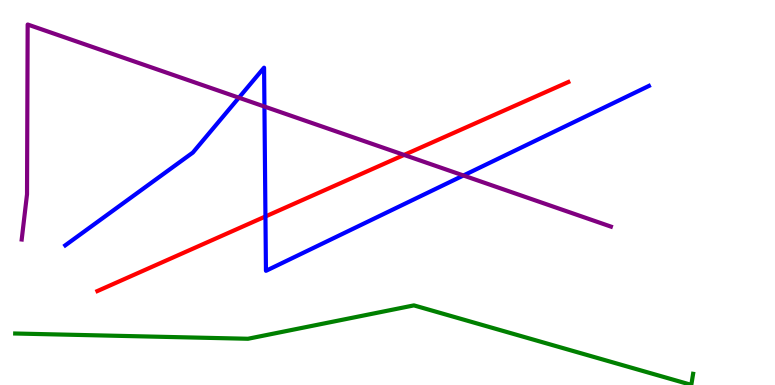[{'lines': ['blue', 'red'], 'intersections': [{'x': 3.43, 'y': 4.38}]}, {'lines': ['green', 'red'], 'intersections': []}, {'lines': ['purple', 'red'], 'intersections': [{'x': 5.21, 'y': 5.98}]}, {'lines': ['blue', 'green'], 'intersections': []}, {'lines': ['blue', 'purple'], 'intersections': [{'x': 3.08, 'y': 7.46}, {'x': 3.41, 'y': 7.23}, {'x': 5.98, 'y': 5.44}]}, {'lines': ['green', 'purple'], 'intersections': []}]